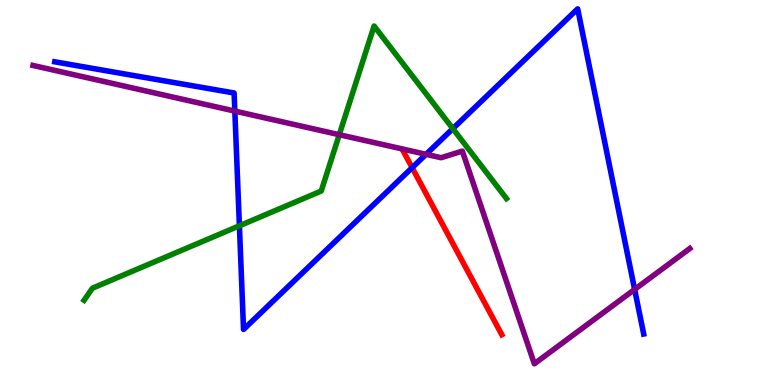[{'lines': ['blue', 'red'], 'intersections': [{'x': 5.32, 'y': 5.64}]}, {'lines': ['green', 'red'], 'intersections': []}, {'lines': ['purple', 'red'], 'intersections': []}, {'lines': ['blue', 'green'], 'intersections': [{'x': 3.09, 'y': 4.14}, {'x': 5.84, 'y': 6.66}]}, {'lines': ['blue', 'purple'], 'intersections': [{'x': 3.03, 'y': 7.11}, {'x': 5.5, 'y': 5.99}, {'x': 8.19, 'y': 2.48}]}, {'lines': ['green', 'purple'], 'intersections': [{'x': 4.38, 'y': 6.5}]}]